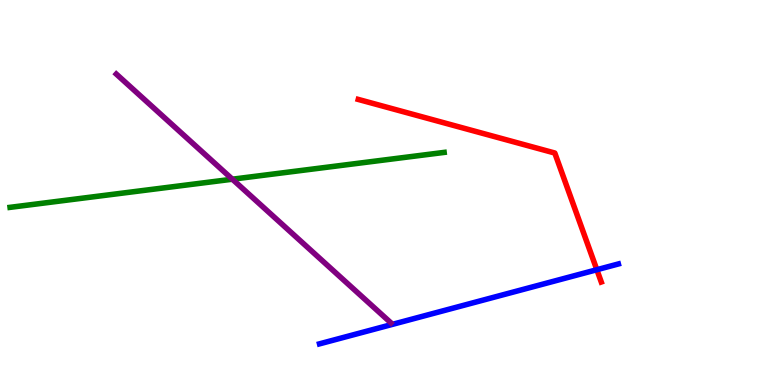[{'lines': ['blue', 'red'], 'intersections': [{'x': 7.7, 'y': 2.99}]}, {'lines': ['green', 'red'], 'intersections': []}, {'lines': ['purple', 'red'], 'intersections': []}, {'lines': ['blue', 'green'], 'intersections': []}, {'lines': ['blue', 'purple'], 'intersections': []}, {'lines': ['green', 'purple'], 'intersections': [{'x': 3.0, 'y': 5.35}]}]